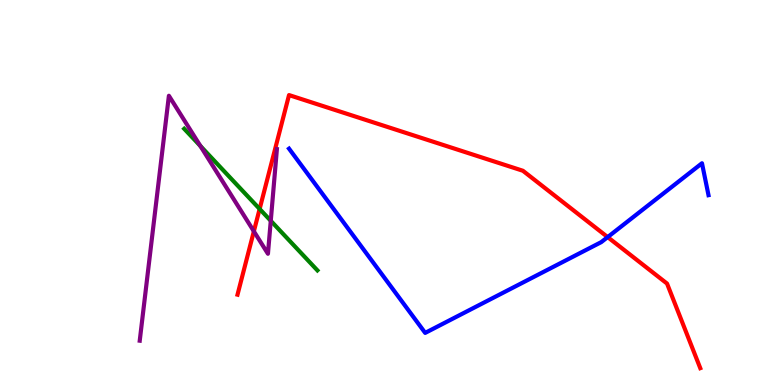[{'lines': ['blue', 'red'], 'intersections': [{'x': 7.84, 'y': 3.84}]}, {'lines': ['green', 'red'], 'intersections': [{'x': 3.35, 'y': 4.57}]}, {'lines': ['purple', 'red'], 'intersections': [{'x': 3.28, 'y': 3.99}]}, {'lines': ['blue', 'green'], 'intersections': []}, {'lines': ['blue', 'purple'], 'intersections': []}, {'lines': ['green', 'purple'], 'intersections': [{'x': 2.59, 'y': 6.21}, {'x': 3.49, 'y': 4.26}]}]